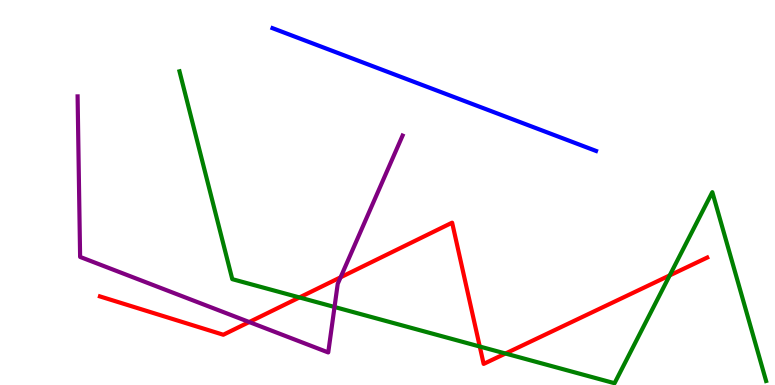[{'lines': ['blue', 'red'], 'intersections': []}, {'lines': ['green', 'red'], 'intersections': [{'x': 3.86, 'y': 2.27}, {'x': 6.19, 'y': 0.999}, {'x': 6.52, 'y': 0.818}, {'x': 8.64, 'y': 2.85}]}, {'lines': ['purple', 'red'], 'intersections': [{'x': 3.22, 'y': 1.64}, {'x': 4.39, 'y': 2.8}]}, {'lines': ['blue', 'green'], 'intersections': []}, {'lines': ['blue', 'purple'], 'intersections': []}, {'lines': ['green', 'purple'], 'intersections': [{'x': 4.32, 'y': 2.03}]}]